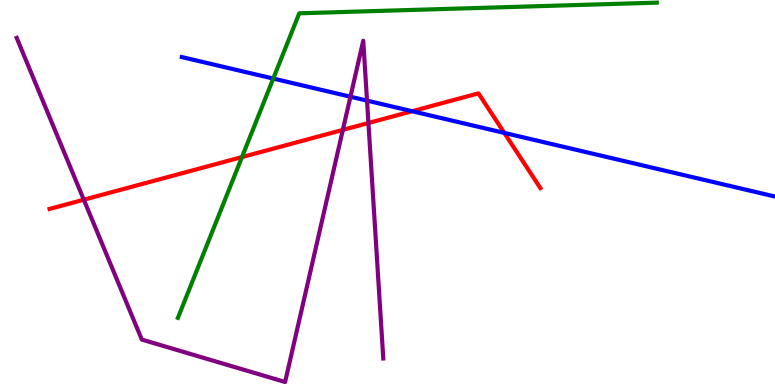[{'lines': ['blue', 'red'], 'intersections': [{'x': 5.32, 'y': 7.11}, {'x': 6.51, 'y': 6.55}]}, {'lines': ['green', 'red'], 'intersections': [{'x': 3.12, 'y': 5.92}]}, {'lines': ['purple', 'red'], 'intersections': [{'x': 1.08, 'y': 4.81}, {'x': 4.42, 'y': 6.63}, {'x': 4.75, 'y': 6.81}]}, {'lines': ['blue', 'green'], 'intersections': [{'x': 3.53, 'y': 7.96}]}, {'lines': ['blue', 'purple'], 'intersections': [{'x': 4.52, 'y': 7.49}, {'x': 4.74, 'y': 7.39}]}, {'lines': ['green', 'purple'], 'intersections': []}]